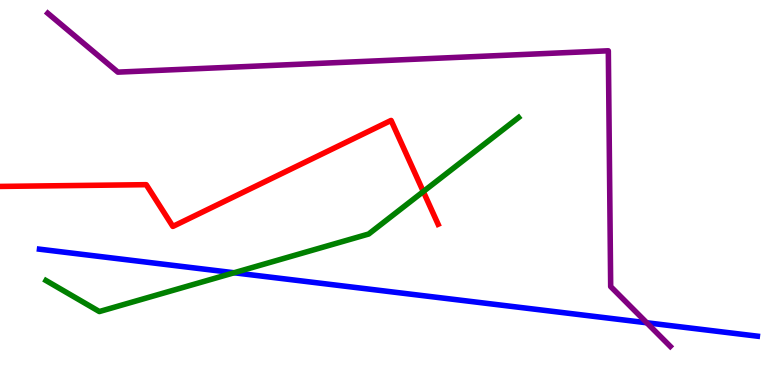[{'lines': ['blue', 'red'], 'intersections': []}, {'lines': ['green', 'red'], 'intersections': [{'x': 5.46, 'y': 5.02}]}, {'lines': ['purple', 'red'], 'intersections': []}, {'lines': ['blue', 'green'], 'intersections': [{'x': 3.02, 'y': 2.92}]}, {'lines': ['blue', 'purple'], 'intersections': [{'x': 8.35, 'y': 1.62}]}, {'lines': ['green', 'purple'], 'intersections': []}]